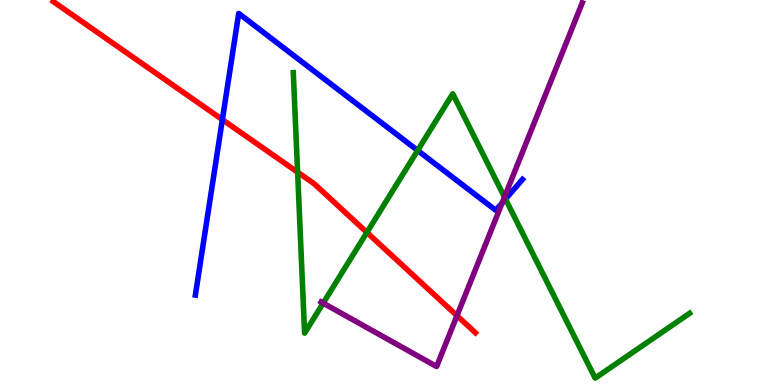[{'lines': ['blue', 'red'], 'intersections': [{'x': 2.87, 'y': 6.89}]}, {'lines': ['green', 'red'], 'intersections': [{'x': 3.84, 'y': 5.53}, {'x': 4.73, 'y': 3.96}]}, {'lines': ['purple', 'red'], 'intersections': [{'x': 5.9, 'y': 1.8}]}, {'lines': ['blue', 'green'], 'intersections': [{'x': 5.39, 'y': 6.09}, {'x': 6.52, 'y': 4.83}]}, {'lines': ['blue', 'purple'], 'intersections': [{'x': 6.48, 'y': 4.73}]}, {'lines': ['green', 'purple'], 'intersections': [{'x': 4.17, 'y': 2.13}, {'x': 6.51, 'y': 4.88}]}]